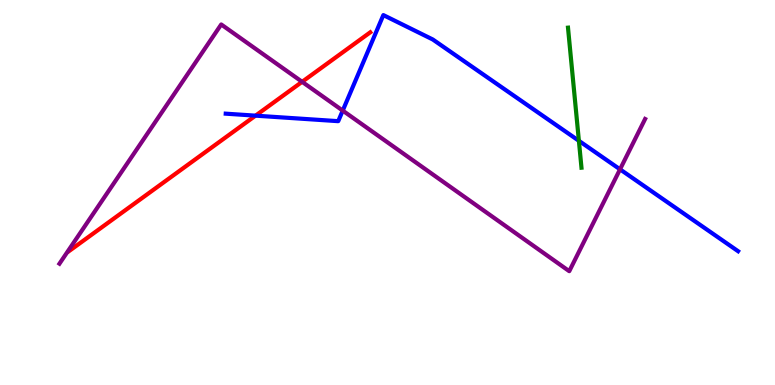[{'lines': ['blue', 'red'], 'intersections': [{'x': 3.3, 'y': 7.0}]}, {'lines': ['green', 'red'], 'intersections': []}, {'lines': ['purple', 'red'], 'intersections': [{'x': 3.9, 'y': 7.87}]}, {'lines': ['blue', 'green'], 'intersections': [{'x': 7.47, 'y': 6.34}]}, {'lines': ['blue', 'purple'], 'intersections': [{'x': 4.42, 'y': 7.13}, {'x': 8.0, 'y': 5.6}]}, {'lines': ['green', 'purple'], 'intersections': []}]